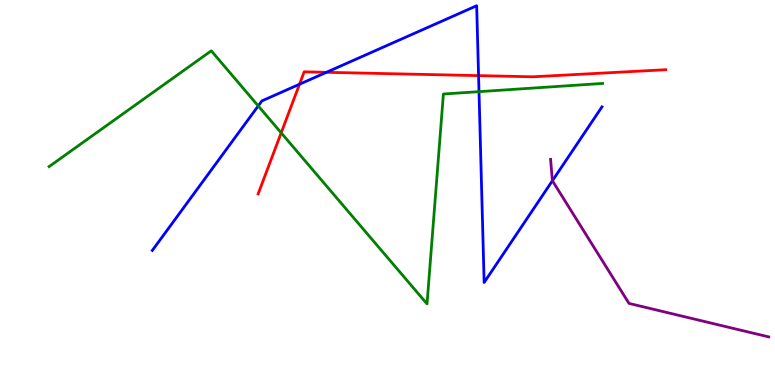[{'lines': ['blue', 'red'], 'intersections': [{'x': 3.86, 'y': 7.81}, {'x': 4.21, 'y': 8.12}, {'x': 6.17, 'y': 8.04}]}, {'lines': ['green', 'red'], 'intersections': [{'x': 3.63, 'y': 6.55}]}, {'lines': ['purple', 'red'], 'intersections': []}, {'lines': ['blue', 'green'], 'intersections': [{'x': 3.33, 'y': 7.25}, {'x': 6.18, 'y': 7.62}]}, {'lines': ['blue', 'purple'], 'intersections': [{'x': 7.13, 'y': 5.31}]}, {'lines': ['green', 'purple'], 'intersections': []}]